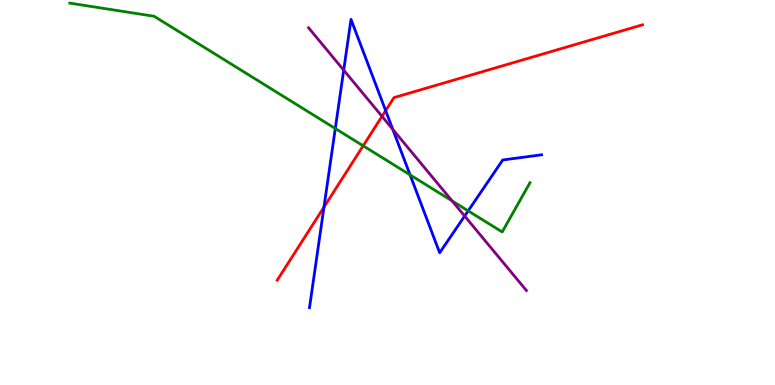[{'lines': ['blue', 'red'], 'intersections': [{'x': 4.18, 'y': 4.62}, {'x': 4.98, 'y': 7.13}]}, {'lines': ['green', 'red'], 'intersections': [{'x': 4.69, 'y': 6.21}]}, {'lines': ['purple', 'red'], 'intersections': [{'x': 4.93, 'y': 6.98}]}, {'lines': ['blue', 'green'], 'intersections': [{'x': 4.33, 'y': 6.66}, {'x': 5.29, 'y': 5.46}, {'x': 6.04, 'y': 4.52}]}, {'lines': ['blue', 'purple'], 'intersections': [{'x': 4.43, 'y': 8.18}, {'x': 5.07, 'y': 6.64}, {'x': 6.0, 'y': 4.39}]}, {'lines': ['green', 'purple'], 'intersections': [{'x': 5.83, 'y': 4.78}]}]